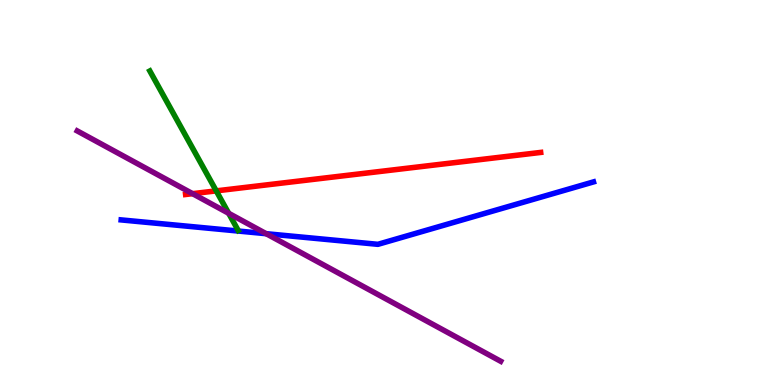[{'lines': ['blue', 'red'], 'intersections': []}, {'lines': ['green', 'red'], 'intersections': [{'x': 2.79, 'y': 5.04}]}, {'lines': ['purple', 'red'], 'intersections': [{'x': 2.49, 'y': 4.97}]}, {'lines': ['blue', 'green'], 'intersections': []}, {'lines': ['blue', 'purple'], 'intersections': [{'x': 3.43, 'y': 3.93}]}, {'lines': ['green', 'purple'], 'intersections': [{'x': 2.95, 'y': 4.46}]}]